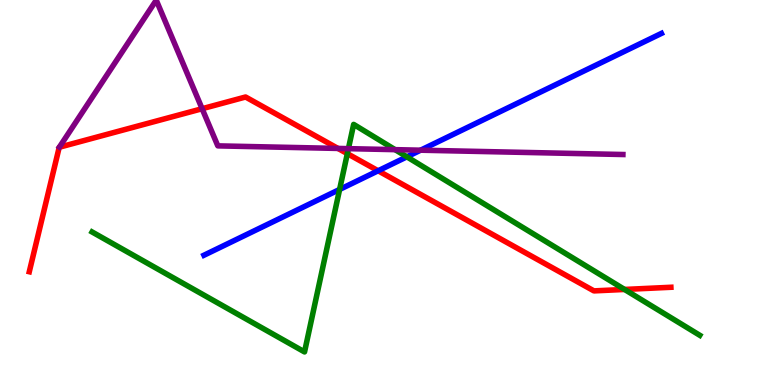[{'lines': ['blue', 'red'], 'intersections': [{'x': 4.88, 'y': 5.56}]}, {'lines': ['green', 'red'], 'intersections': [{'x': 4.48, 'y': 6.01}, {'x': 8.06, 'y': 2.48}]}, {'lines': ['purple', 'red'], 'intersections': [{'x': 2.61, 'y': 7.18}, {'x': 4.36, 'y': 6.14}]}, {'lines': ['blue', 'green'], 'intersections': [{'x': 4.38, 'y': 5.08}, {'x': 5.25, 'y': 5.93}]}, {'lines': ['blue', 'purple'], 'intersections': [{'x': 5.43, 'y': 6.1}]}, {'lines': ['green', 'purple'], 'intersections': [{'x': 4.5, 'y': 6.14}, {'x': 5.1, 'y': 6.11}]}]